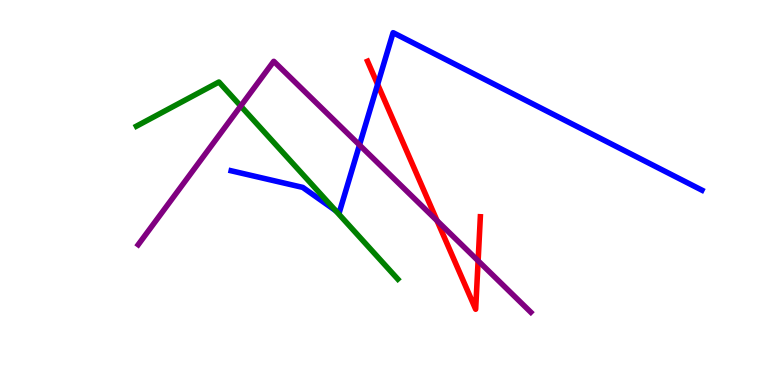[{'lines': ['blue', 'red'], 'intersections': [{'x': 4.87, 'y': 7.81}]}, {'lines': ['green', 'red'], 'intersections': []}, {'lines': ['purple', 'red'], 'intersections': [{'x': 5.64, 'y': 4.27}, {'x': 6.17, 'y': 3.23}]}, {'lines': ['blue', 'green'], 'intersections': [{'x': 4.33, 'y': 4.53}]}, {'lines': ['blue', 'purple'], 'intersections': [{'x': 4.64, 'y': 6.23}]}, {'lines': ['green', 'purple'], 'intersections': [{'x': 3.11, 'y': 7.25}]}]